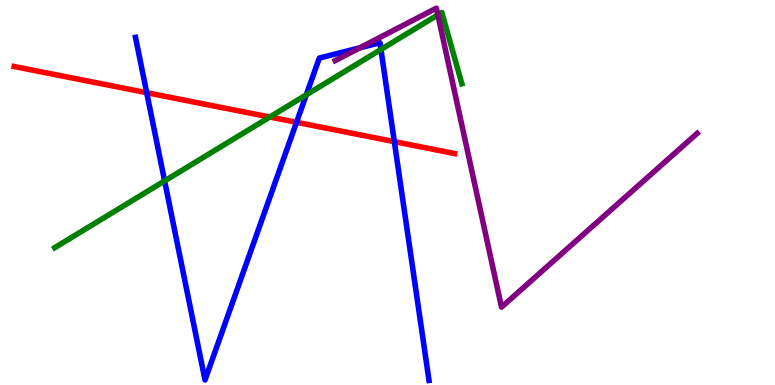[{'lines': ['blue', 'red'], 'intersections': [{'x': 1.89, 'y': 7.59}, {'x': 3.83, 'y': 6.82}, {'x': 5.09, 'y': 6.32}]}, {'lines': ['green', 'red'], 'intersections': [{'x': 3.48, 'y': 6.96}]}, {'lines': ['purple', 'red'], 'intersections': []}, {'lines': ['blue', 'green'], 'intersections': [{'x': 2.12, 'y': 5.3}, {'x': 3.95, 'y': 7.54}, {'x': 4.92, 'y': 8.72}]}, {'lines': ['blue', 'purple'], 'intersections': [{'x': 4.64, 'y': 8.76}]}, {'lines': ['green', 'purple'], 'intersections': [{'x': 5.65, 'y': 9.61}]}]